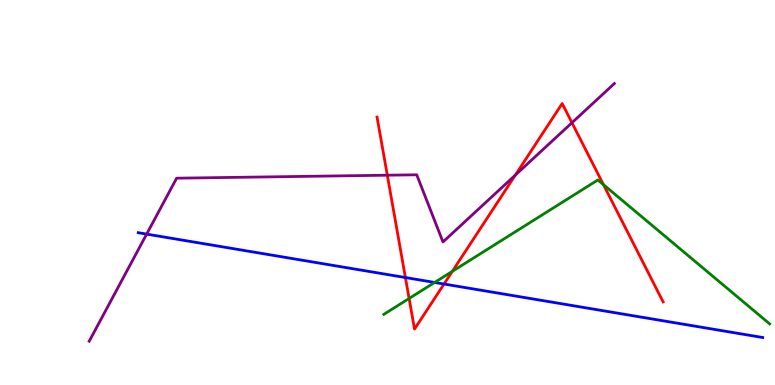[{'lines': ['blue', 'red'], 'intersections': [{'x': 5.23, 'y': 2.79}, {'x': 5.73, 'y': 2.62}]}, {'lines': ['green', 'red'], 'intersections': [{'x': 5.28, 'y': 2.25}, {'x': 5.84, 'y': 2.95}, {'x': 7.79, 'y': 5.2}]}, {'lines': ['purple', 'red'], 'intersections': [{'x': 5.0, 'y': 5.45}, {'x': 6.65, 'y': 5.45}, {'x': 7.38, 'y': 6.81}]}, {'lines': ['blue', 'green'], 'intersections': [{'x': 5.61, 'y': 2.66}]}, {'lines': ['blue', 'purple'], 'intersections': [{'x': 1.89, 'y': 3.92}]}, {'lines': ['green', 'purple'], 'intersections': []}]